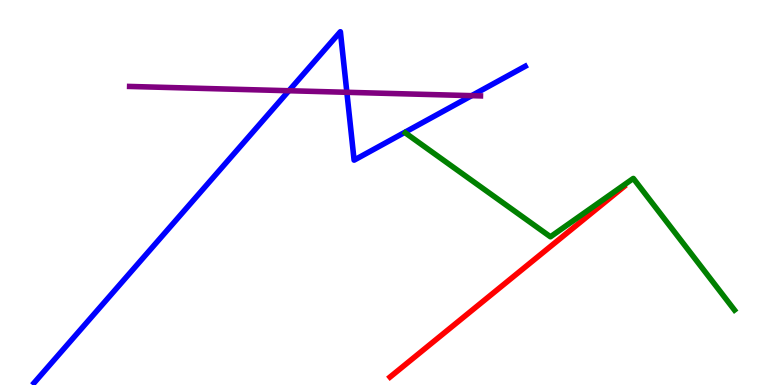[{'lines': ['blue', 'red'], 'intersections': []}, {'lines': ['green', 'red'], 'intersections': []}, {'lines': ['purple', 'red'], 'intersections': []}, {'lines': ['blue', 'green'], 'intersections': []}, {'lines': ['blue', 'purple'], 'intersections': [{'x': 3.73, 'y': 7.64}, {'x': 4.48, 'y': 7.6}, {'x': 6.09, 'y': 7.52}]}, {'lines': ['green', 'purple'], 'intersections': []}]